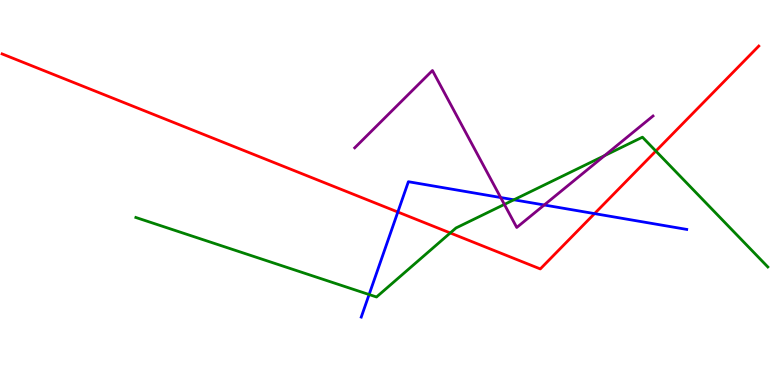[{'lines': ['blue', 'red'], 'intersections': [{'x': 5.13, 'y': 4.49}, {'x': 7.67, 'y': 4.45}]}, {'lines': ['green', 'red'], 'intersections': [{'x': 5.81, 'y': 3.95}, {'x': 8.46, 'y': 6.08}]}, {'lines': ['purple', 'red'], 'intersections': []}, {'lines': ['blue', 'green'], 'intersections': [{'x': 4.76, 'y': 2.35}, {'x': 6.63, 'y': 4.81}]}, {'lines': ['blue', 'purple'], 'intersections': [{'x': 6.46, 'y': 4.87}, {'x': 7.02, 'y': 4.68}]}, {'lines': ['green', 'purple'], 'intersections': [{'x': 6.51, 'y': 4.69}, {'x': 7.8, 'y': 5.96}]}]